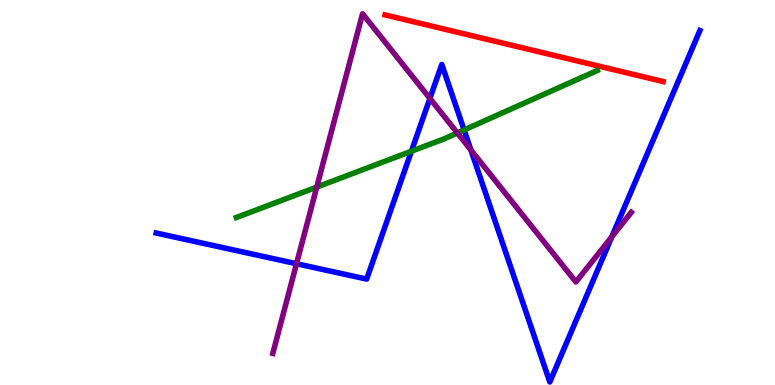[{'lines': ['blue', 'red'], 'intersections': []}, {'lines': ['green', 'red'], 'intersections': []}, {'lines': ['purple', 'red'], 'intersections': []}, {'lines': ['blue', 'green'], 'intersections': [{'x': 5.31, 'y': 6.07}, {'x': 5.99, 'y': 6.62}]}, {'lines': ['blue', 'purple'], 'intersections': [{'x': 3.83, 'y': 3.15}, {'x': 5.55, 'y': 7.44}, {'x': 6.08, 'y': 6.1}, {'x': 7.89, 'y': 3.85}]}, {'lines': ['green', 'purple'], 'intersections': [{'x': 4.09, 'y': 5.14}, {'x': 5.9, 'y': 6.55}]}]